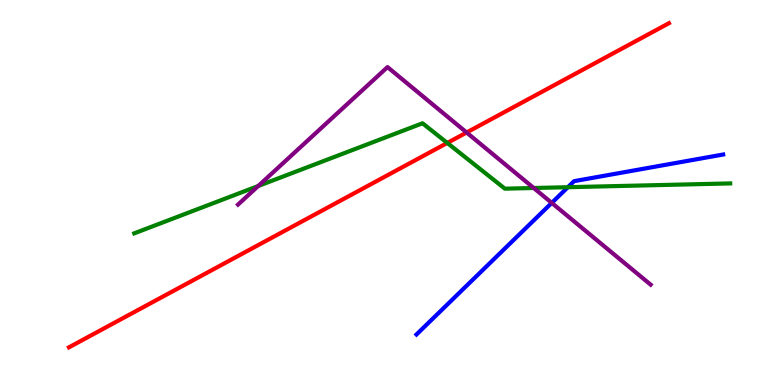[{'lines': ['blue', 'red'], 'intersections': []}, {'lines': ['green', 'red'], 'intersections': [{'x': 5.77, 'y': 6.29}]}, {'lines': ['purple', 'red'], 'intersections': [{'x': 6.02, 'y': 6.56}]}, {'lines': ['blue', 'green'], 'intersections': [{'x': 7.33, 'y': 5.14}]}, {'lines': ['blue', 'purple'], 'intersections': [{'x': 7.12, 'y': 4.73}]}, {'lines': ['green', 'purple'], 'intersections': [{'x': 3.33, 'y': 5.17}, {'x': 6.89, 'y': 5.12}]}]